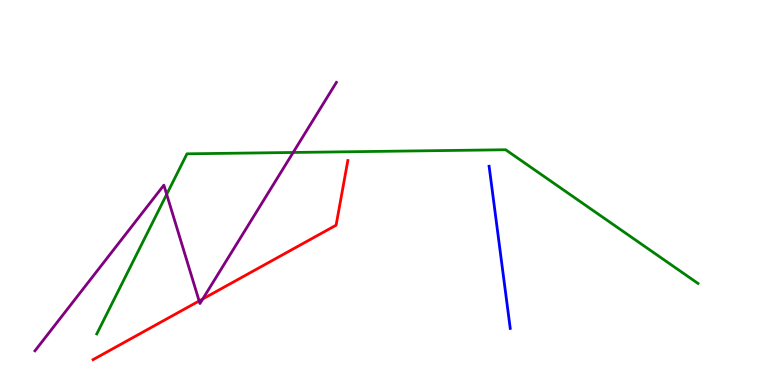[{'lines': ['blue', 'red'], 'intersections': []}, {'lines': ['green', 'red'], 'intersections': []}, {'lines': ['purple', 'red'], 'intersections': [{'x': 2.57, 'y': 2.18}, {'x': 2.62, 'y': 2.23}]}, {'lines': ['blue', 'green'], 'intersections': []}, {'lines': ['blue', 'purple'], 'intersections': []}, {'lines': ['green', 'purple'], 'intersections': [{'x': 2.15, 'y': 4.95}, {'x': 3.78, 'y': 6.04}]}]